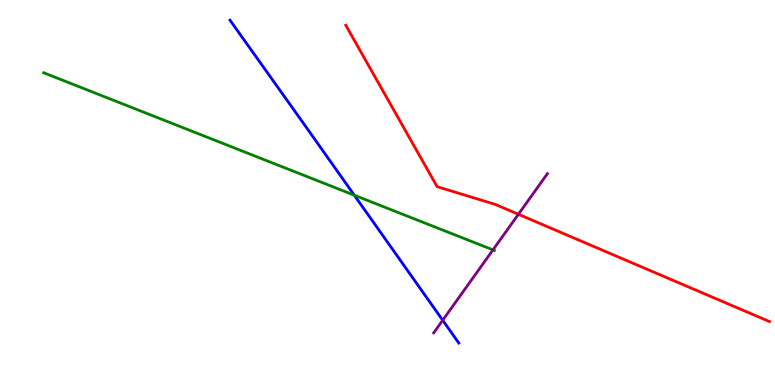[{'lines': ['blue', 'red'], 'intersections': []}, {'lines': ['green', 'red'], 'intersections': []}, {'lines': ['purple', 'red'], 'intersections': [{'x': 6.69, 'y': 4.43}]}, {'lines': ['blue', 'green'], 'intersections': [{'x': 4.57, 'y': 4.93}]}, {'lines': ['blue', 'purple'], 'intersections': [{'x': 5.71, 'y': 1.68}]}, {'lines': ['green', 'purple'], 'intersections': [{'x': 6.36, 'y': 3.51}]}]